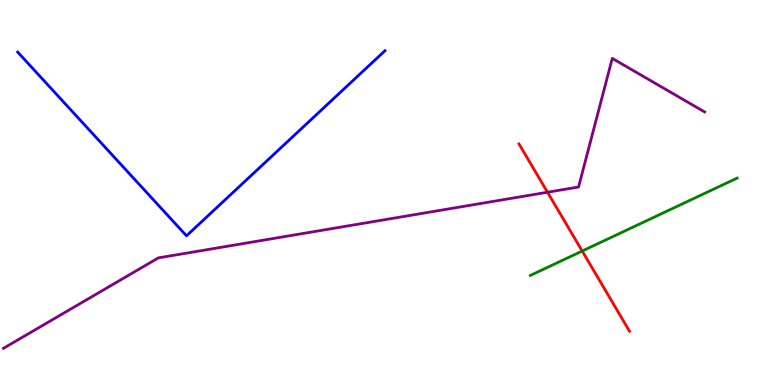[{'lines': ['blue', 'red'], 'intersections': []}, {'lines': ['green', 'red'], 'intersections': [{'x': 7.51, 'y': 3.48}]}, {'lines': ['purple', 'red'], 'intersections': [{'x': 7.06, 'y': 5.01}]}, {'lines': ['blue', 'green'], 'intersections': []}, {'lines': ['blue', 'purple'], 'intersections': []}, {'lines': ['green', 'purple'], 'intersections': []}]